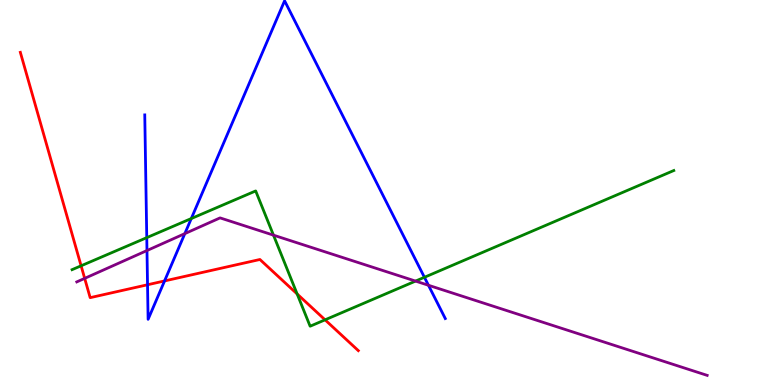[{'lines': ['blue', 'red'], 'intersections': [{'x': 1.9, 'y': 2.6}, {'x': 2.12, 'y': 2.7}]}, {'lines': ['green', 'red'], 'intersections': [{'x': 1.05, 'y': 3.1}, {'x': 3.83, 'y': 2.36}, {'x': 4.19, 'y': 1.69}]}, {'lines': ['purple', 'red'], 'intersections': [{'x': 1.09, 'y': 2.77}]}, {'lines': ['blue', 'green'], 'intersections': [{'x': 1.89, 'y': 3.83}, {'x': 2.47, 'y': 4.32}, {'x': 5.48, 'y': 2.8}]}, {'lines': ['blue', 'purple'], 'intersections': [{'x': 1.9, 'y': 3.49}, {'x': 2.38, 'y': 3.93}, {'x': 5.53, 'y': 2.59}]}, {'lines': ['green', 'purple'], 'intersections': [{'x': 3.53, 'y': 3.89}, {'x': 5.36, 'y': 2.7}]}]